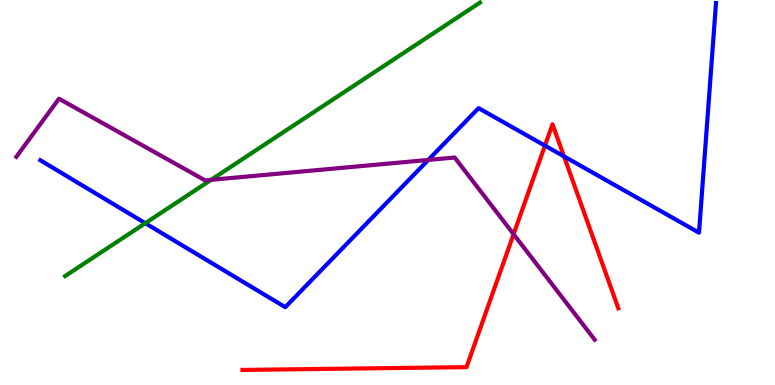[{'lines': ['blue', 'red'], 'intersections': [{'x': 7.03, 'y': 6.22}, {'x': 7.28, 'y': 5.94}]}, {'lines': ['green', 'red'], 'intersections': []}, {'lines': ['purple', 'red'], 'intersections': [{'x': 6.63, 'y': 3.92}]}, {'lines': ['blue', 'green'], 'intersections': [{'x': 1.87, 'y': 4.2}]}, {'lines': ['blue', 'purple'], 'intersections': [{'x': 5.53, 'y': 5.85}]}, {'lines': ['green', 'purple'], 'intersections': [{'x': 2.72, 'y': 5.33}]}]